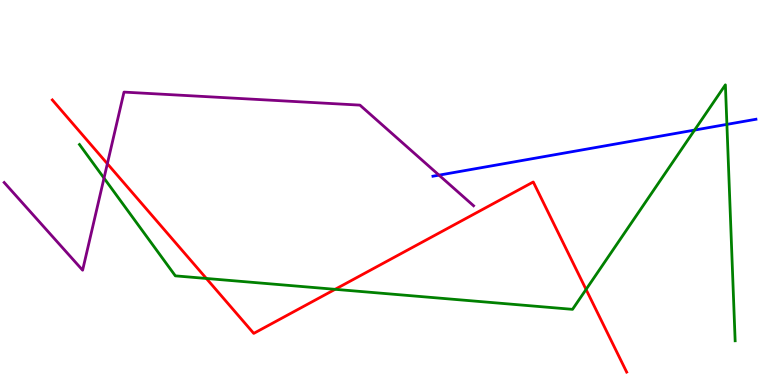[{'lines': ['blue', 'red'], 'intersections': []}, {'lines': ['green', 'red'], 'intersections': [{'x': 2.66, 'y': 2.77}, {'x': 4.32, 'y': 2.49}, {'x': 7.56, 'y': 2.48}]}, {'lines': ['purple', 'red'], 'intersections': [{'x': 1.39, 'y': 5.75}]}, {'lines': ['blue', 'green'], 'intersections': [{'x': 8.96, 'y': 6.62}, {'x': 9.38, 'y': 6.77}]}, {'lines': ['blue', 'purple'], 'intersections': [{'x': 5.66, 'y': 5.45}]}, {'lines': ['green', 'purple'], 'intersections': [{'x': 1.34, 'y': 5.37}]}]